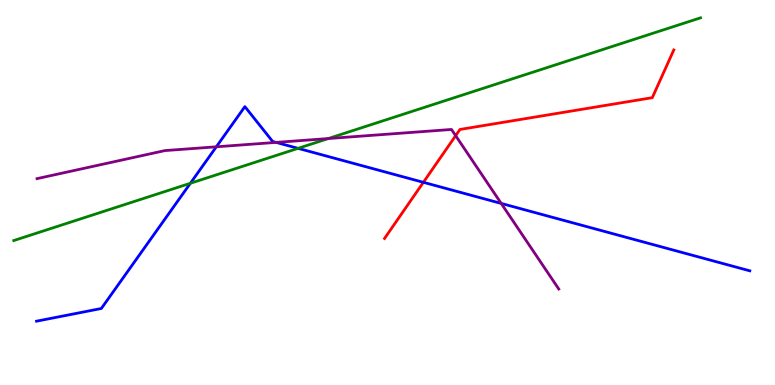[{'lines': ['blue', 'red'], 'intersections': [{'x': 5.46, 'y': 5.26}]}, {'lines': ['green', 'red'], 'intersections': []}, {'lines': ['purple', 'red'], 'intersections': [{'x': 5.88, 'y': 6.48}]}, {'lines': ['blue', 'green'], 'intersections': [{'x': 2.46, 'y': 5.24}, {'x': 3.85, 'y': 6.15}]}, {'lines': ['blue', 'purple'], 'intersections': [{'x': 2.79, 'y': 6.19}, {'x': 3.56, 'y': 6.3}, {'x': 6.47, 'y': 4.72}]}, {'lines': ['green', 'purple'], 'intersections': [{'x': 4.24, 'y': 6.4}]}]